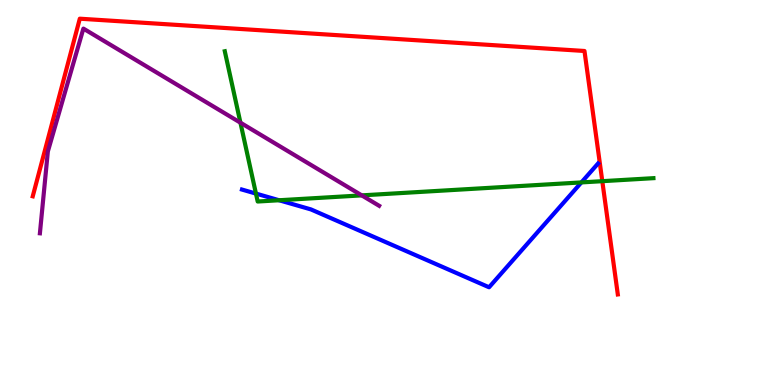[{'lines': ['blue', 'red'], 'intersections': []}, {'lines': ['green', 'red'], 'intersections': [{'x': 7.77, 'y': 5.29}]}, {'lines': ['purple', 'red'], 'intersections': []}, {'lines': ['blue', 'green'], 'intersections': [{'x': 3.3, 'y': 4.97}, {'x': 3.6, 'y': 4.8}, {'x': 7.5, 'y': 5.26}]}, {'lines': ['blue', 'purple'], 'intersections': []}, {'lines': ['green', 'purple'], 'intersections': [{'x': 3.1, 'y': 6.81}, {'x': 4.67, 'y': 4.93}]}]